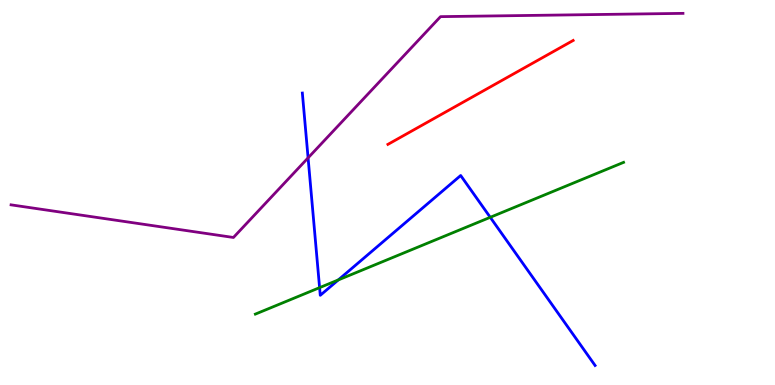[{'lines': ['blue', 'red'], 'intersections': []}, {'lines': ['green', 'red'], 'intersections': []}, {'lines': ['purple', 'red'], 'intersections': []}, {'lines': ['blue', 'green'], 'intersections': [{'x': 4.12, 'y': 2.53}, {'x': 4.37, 'y': 2.73}, {'x': 6.33, 'y': 4.36}]}, {'lines': ['blue', 'purple'], 'intersections': [{'x': 3.98, 'y': 5.9}]}, {'lines': ['green', 'purple'], 'intersections': []}]